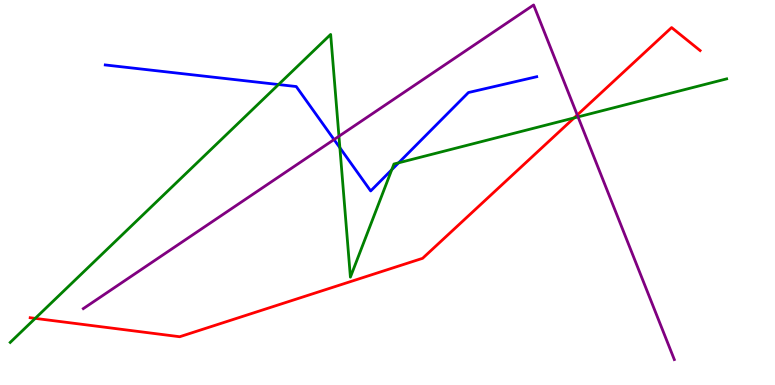[{'lines': ['blue', 'red'], 'intersections': []}, {'lines': ['green', 'red'], 'intersections': [{'x': 0.455, 'y': 1.73}, {'x': 7.41, 'y': 6.94}]}, {'lines': ['purple', 'red'], 'intersections': [{'x': 7.45, 'y': 7.01}]}, {'lines': ['blue', 'green'], 'intersections': [{'x': 3.59, 'y': 7.8}, {'x': 4.39, 'y': 6.16}, {'x': 5.05, 'y': 5.59}, {'x': 5.14, 'y': 5.77}]}, {'lines': ['blue', 'purple'], 'intersections': [{'x': 4.31, 'y': 6.38}]}, {'lines': ['green', 'purple'], 'intersections': [{'x': 4.37, 'y': 6.46}, {'x': 7.46, 'y': 6.96}]}]